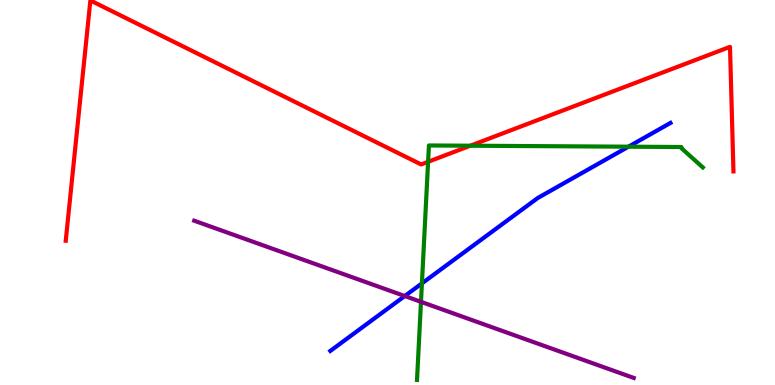[{'lines': ['blue', 'red'], 'intersections': []}, {'lines': ['green', 'red'], 'intersections': [{'x': 5.52, 'y': 5.8}, {'x': 6.07, 'y': 6.22}]}, {'lines': ['purple', 'red'], 'intersections': []}, {'lines': ['blue', 'green'], 'intersections': [{'x': 5.44, 'y': 2.64}, {'x': 8.11, 'y': 6.19}]}, {'lines': ['blue', 'purple'], 'intersections': [{'x': 5.22, 'y': 2.31}]}, {'lines': ['green', 'purple'], 'intersections': [{'x': 5.43, 'y': 2.16}]}]